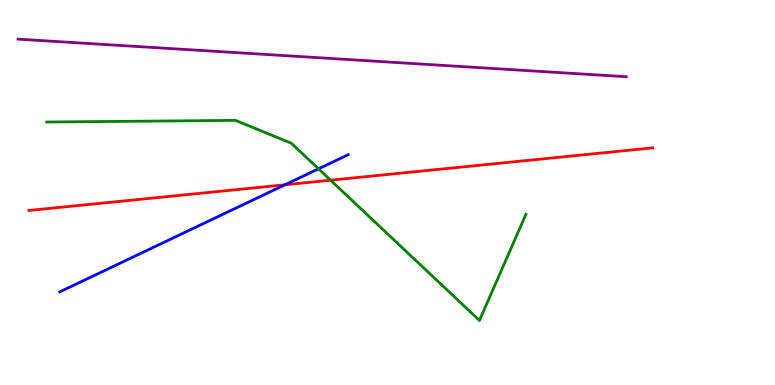[{'lines': ['blue', 'red'], 'intersections': [{'x': 3.68, 'y': 5.2}]}, {'lines': ['green', 'red'], 'intersections': [{'x': 4.27, 'y': 5.32}]}, {'lines': ['purple', 'red'], 'intersections': []}, {'lines': ['blue', 'green'], 'intersections': [{'x': 4.11, 'y': 5.61}]}, {'lines': ['blue', 'purple'], 'intersections': []}, {'lines': ['green', 'purple'], 'intersections': []}]